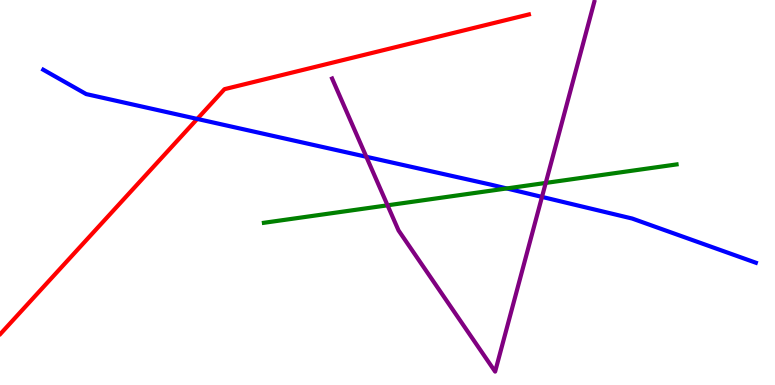[{'lines': ['blue', 'red'], 'intersections': [{'x': 2.55, 'y': 6.91}]}, {'lines': ['green', 'red'], 'intersections': []}, {'lines': ['purple', 'red'], 'intersections': []}, {'lines': ['blue', 'green'], 'intersections': [{'x': 6.54, 'y': 5.11}]}, {'lines': ['blue', 'purple'], 'intersections': [{'x': 4.73, 'y': 5.93}, {'x': 6.99, 'y': 4.89}]}, {'lines': ['green', 'purple'], 'intersections': [{'x': 5.0, 'y': 4.67}, {'x': 7.04, 'y': 5.25}]}]